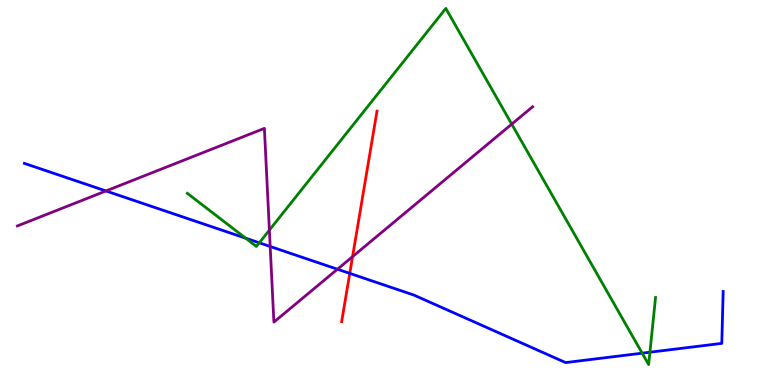[{'lines': ['blue', 'red'], 'intersections': [{'x': 4.51, 'y': 2.9}]}, {'lines': ['green', 'red'], 'intersections': []}, {'lines': ['purple', 'red'], 'intersections': [{'x': 4.55, 'y': 3.33}]}, {'lines': ['blue', 'green'], 'intersections': [{'x': 3.17, 'y': 3.81}, {'x': 3.35, 'y': 3.69}, {'x': 8.29, 'y': 0.827}, {'x': 8.39, 'y': 0.851}]}, {'lines': ['blue', 'purple'], 'intersections': [{'x': 1.37, 'y': 5.04}, {'x': 3.49, 'y': 3.6}, {'x': 4.35, 'y': 3.01}]}, {'lines': ['green', 'purple'], 'intersections': [{'x': 3.48, 'y': 4.02}, {'x': 6.6, 'y': 6.78}]}]